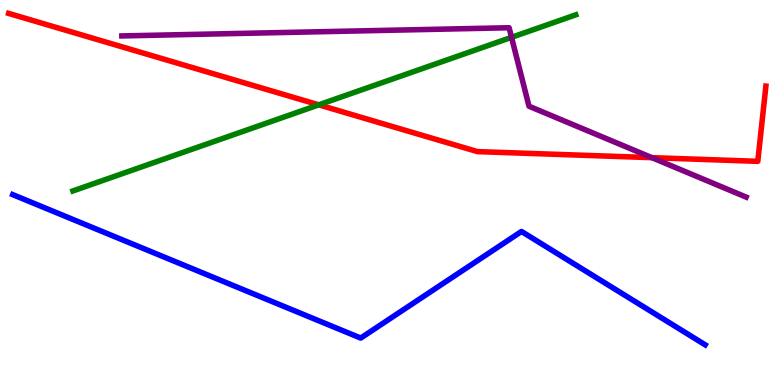[{'lines': ['blue', 'red'], 'intersections': []}, {'lines': ['green', 'red'], 'intersections': [{'x': 4.11, 'y': 7.28}]}, {'lines': ['purple', 'red'], 'intersections': [{'x': 8.41, 'y': 5.9}]}, {'lines': ['blue', 'green'], 'intersections': []}, {'lines': ['blue', 'purple'], 'intersections': []}, {'lines': ['green', 'purple'], 'intersections': [{'x': 6.6, 'y': 9.03}]}]